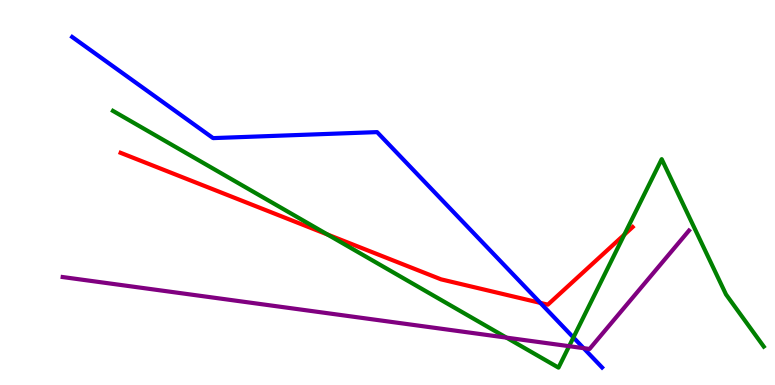[{'lines': ['blue', 'red'], 'intersections': [{'x': 6.97, 'y': 2.13}]}, {'lines': ['green', 'red'], 'intersections': [{'x': 4.23, 'y': 3.91}, {'x': 8.06, 'y': 3.91}]}, {'lines': ['purple', 'red'], 'intersections': []}, {'lines': ['blue', 'green'], 'intersections': [{'x': 7.4, 'y': 1.23}]}, {'lines': ['blue', 'purple'], 'intersections': [{'x': 7.53, 'y': 0.957}]}, {'lines': ['green', 'purple'], 'intersections': [{'x': 6.53, 'y': 1.23}, {'x': 7.34, 'y': 1.01}]}]